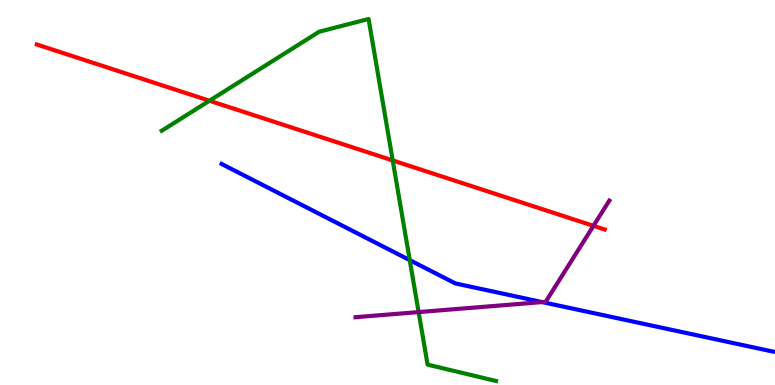[{'lines': ['blue', 'red'], 'intersections': []}, {'lines': ['green', 'red'], 'intersections': [{'x': 2.7, 'y': 7.38}, {'x': 5.07, 'y': 5.83}]}, {'lines': ['purple', 'red'], 'intersections': [{'x': 7.66, 'y': 4.13}]}, {'lines': ['blue', 'green'], 'intersections': [{'x': 5.29, 'y': 3.24}]}, {'lines': ['blue', 'purple'], 'intersections': [{'x': 7.0, 'y': 2.15}]}, {'lines': ['green', 'purple'], 'intersections': [{'x': 5.4, 'y': 1.89}]}]